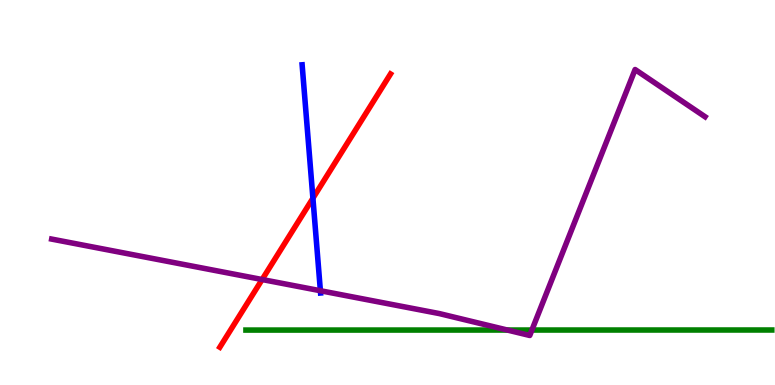[{'lines': ['blue', 'red'], 'intersections': [{'x': 4.04, 'y': 4.85}]}, {'lines': ['green', 'red'], 'intersections': []}, {'lines': ['purple', 'red'], 'intersections': [{'x': 3.38, 'y': 2.74}]}, {'lines': ['blue', 'green'], 'intersections': []}, {'lines': ['blue', 'purple'], 'intersections': [{'x': 4.13, 'y': 2.45}]}, {'lines': ['green', 'purple'], 'intersections': [{'x': 6.55, 'y': 1.43}, {'x': 6.86, 'y': 1.43}]}]